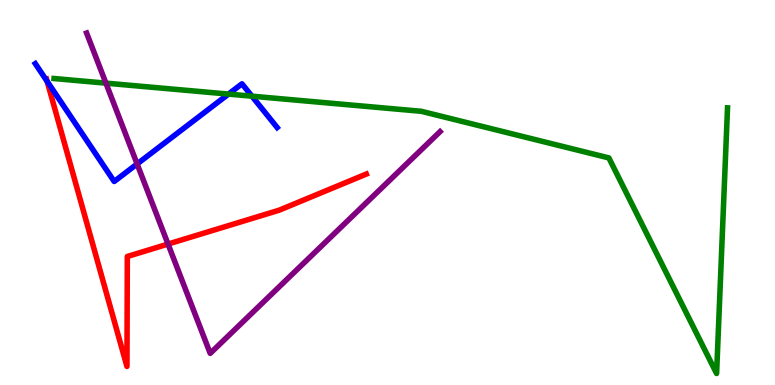[{'lines': ['blue', 'red'], 'intersections': [{'x': 0.608, 'y': 7.89}]}, {'lines': ['green', 'red'], 'intersections': []}, {'lines': ['purple', 'red'], 'intersections': [{'x': 2.17, 'y': 3.66}]}, {'lines': ['blue', 'green'], 'intersections': [{'x': 2.95, 'y': 7.56}, {'x': 3.25, 'y': 7.5}]}, {'lines': ['blue', 'purple'], 'intersections': [{'x': 1.77, 'y': 5.74}]}, {'lines': ['green', 'purple'], 'intersections': [{'x': 1.37, 'y': 7.84}]}]